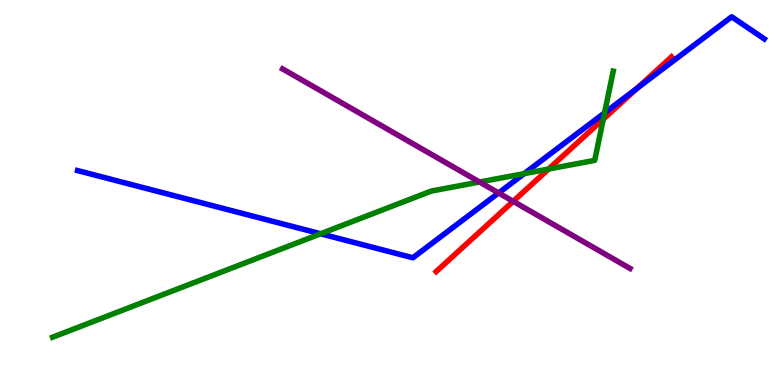[{'lines': ['blue', 'red'], 'intersections': [{'x': 8.22, 'y': 7.71}]}, {'lines': ['green', 'red'], 'intersections': [{'x': 7.08, 'y': 5.61}, {'x': 7.78, 'y': 6.91}]}, {'lines': ['purple', 'red'], 'intersections': [{'x': 6.62, 'y': 4.77}]}, {'lines': ['blue', 'green'], 'intersections': [{'x': 4.14, 'y': 3.93}, {'x': 6.76, 'y': 5.49}, {'x': 7.8, 'y': 7.07}]}, {'lines': ['blue', 'purple'], 'intersections': [{'x': 6.43, 'y': 4.99}]}, {'lines': ['green', 'purple'], 'intersections': [{'x': 6.19, 'y': 5.27}]}]